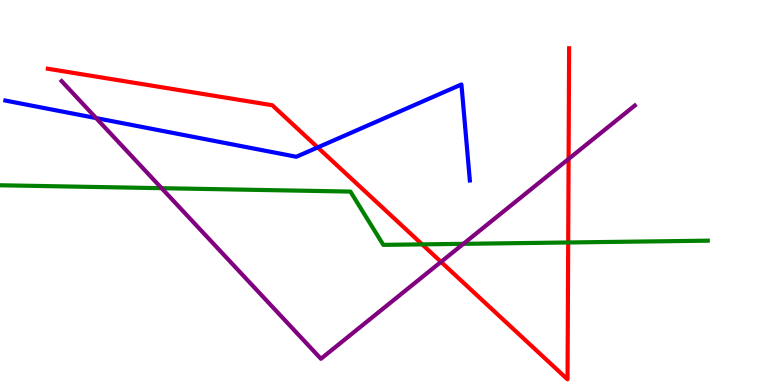[{'lines': ['blue', 'red'], 'intersections': [{'x': 4.1, 'y': 6.17}]}, {'lines': ['green', 'red'], 'intersections': [{'x': 5.45, 'y': 3.65}, {'x': 7.33, 'y': 3.7}]}, {'lines': ['purple', 'red'], 'intersections': [{'x': 5.69, 'y': 3.2}, {'x': 7.34, 'y': 5.87}]}, {'lines': ['blue', 'green'], 'intersections': []}, {'lines': ['blue', 'purple'], 'intersections': [{'x': 1.24, 'y': 6.93}]}, {'lines': ['green', 'purple'], 'intersections': [{'x': 2.08, 'y': 5.11}, {'x': 5.98, 'y': 3.67}]}]